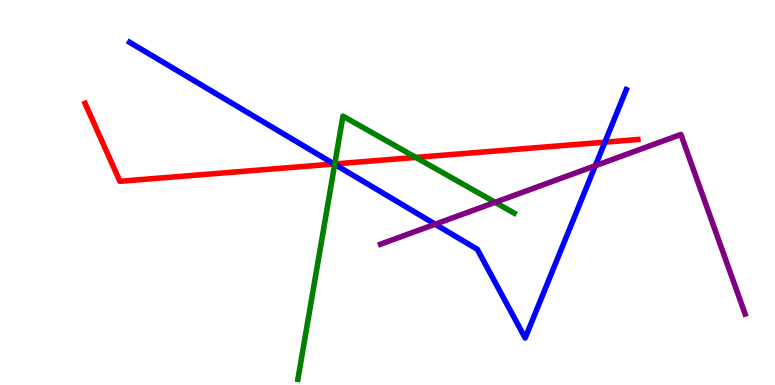[{'lines': ['blue', 'red'], 'intersections': [{'x': 4.31, 'y': 5.74}, {'x': 7.81, 'y': 6.31}]}, {'lines': ['green', 'red'], 'intersections': [{'x': 4.32, 'y': 5.74}, {'x': 5.37, 'y': 5.91}]}, {'lines': ['purple', 'red'], 'intersections': []}, {'lines': ['blue', 'green'], 'intersections': [{'x': 4.32, 'y': 5.73}]}, {'lines': ['blue', 'purple'], 'intersections': [{'x': 5.62, 'y': 4.18}, {'x': 7.68, 'y': 5.7}]}, {'lines': ['green', 'purple'], 'intersections': [{'x': 6.39, 'y': 4.74}]}]